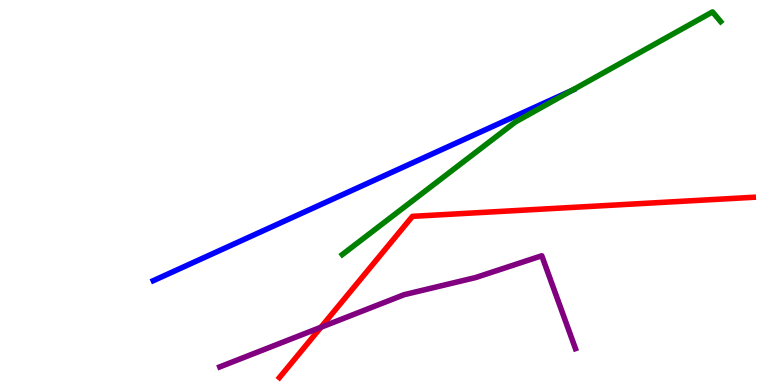[{'lines': ['blue', 'red'], 'intersections': []}, {'lines': ['green', 'red'], 'intersections': []}, {'lines': ['purple', 'red'], 'intersections': [{'x': 4.14, 'y': 1.5}]}, {'lines': ['blue', 'green'], 'intersections': [{'x': 7.38, 'y': 7.65}]}, {'lines': ['blue', 'purple'], 'intersections': []}, {'lines': ['green', 'purple'], 'intersections': []}]